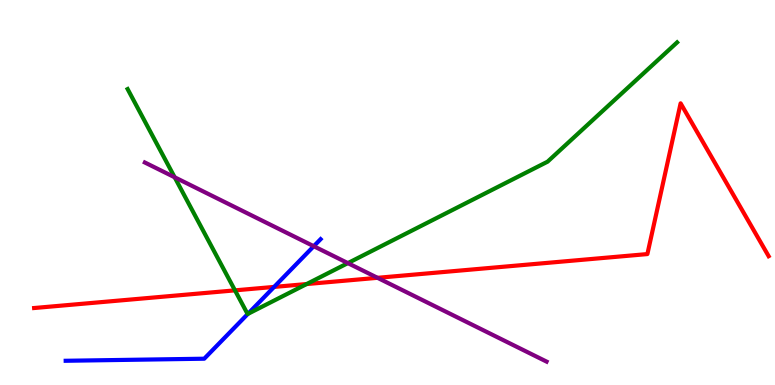[{'lines': ['blue', 'red'], 'intersections': [{'x': 3.54, 'y': 2.55}]}, {'lines': ['green', 'red'], 'intersections': [{'x': 3.03, 'y': 2.46}, {'x': 3.96, 'y': 2.62}]}, {'lines': ['purple', 'red'], 'intersections': [{'x': 4.87, 'y': 2.78}]}, {'lines': ['blue', 'green'], 'intersections': [{'x': 3.2, 'y': 1.85}]}, {'lines': ['blue', 'purple'], 'intersections': [{'x': 4.05, 'y': 3.6}]}, {'lines': ['green', 'purple'], 'intersections': [{'x': 2.25, 'y': 5.4}, {'x': 4.49, 'y': 3.17}]}]